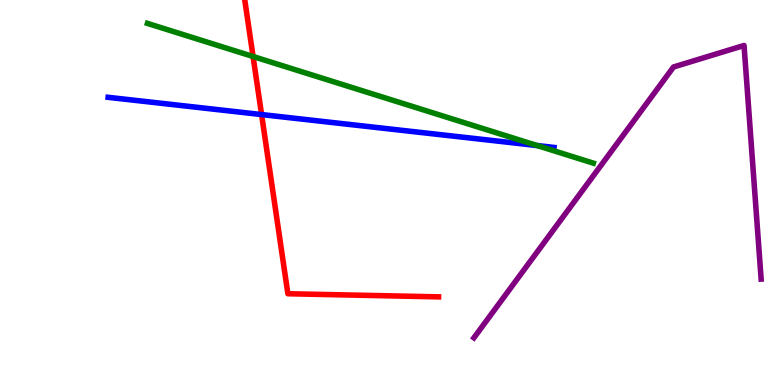[{'lines': ['blue', 'red'], 'intersections': [{'x': 3.38, 'y': 7.02}]}, {'lines': ['green', 'red'], 'intersections': [{'x': 3.27, 'y': 8.53}]}, {'lines': ['purple', 'red'], 'intersections': []}, {'lines': ['blue', 'green'], 'intersections': [{'x': 6.93, 'y': 6.22}]}, {'lines': ['blue', 'purple'], 'intersections': []}, {'lines': ['green', 'purple'], 'intersections': []}]